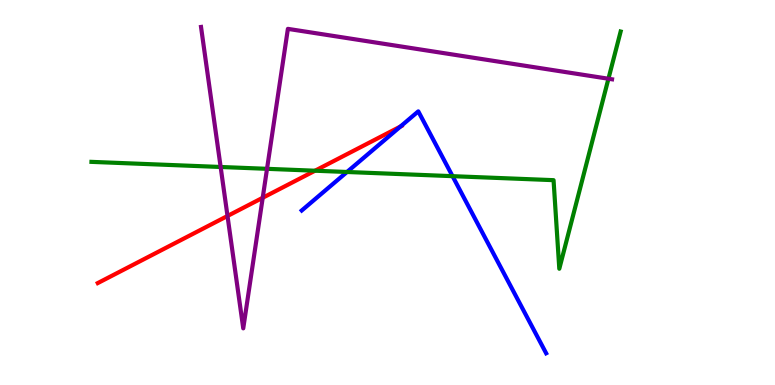[{'lines': ['blue', 'red'], 'intersections': [{'x': 5.17, 'y': 6.71}]}, {'lines': ['green', 'red'], 'intersections': [{'x': 4.06, 'y': 5.57}]}, {'lines': ['purple', 'red'], 'intersections': [{'x': 2.94, 'y': 4.39}, {'x': 3.39, 'y': 4.86}]}, {'lines': ['blue', 'green'], 'intersections': [{'x': 4.48, 'y': 5.53}, {'x': 5.84, 'y': 5.42}]}, {'lines': ['blue', 'purple'], 'intersections': []}, {'lines': ['green', 'purple'], 'intersections': [{'x': 2.85, 'y': 5.66}, {'x': 3.45, 'y': 5.62}, {'x': 7.85, 'y': 7.95}]}]